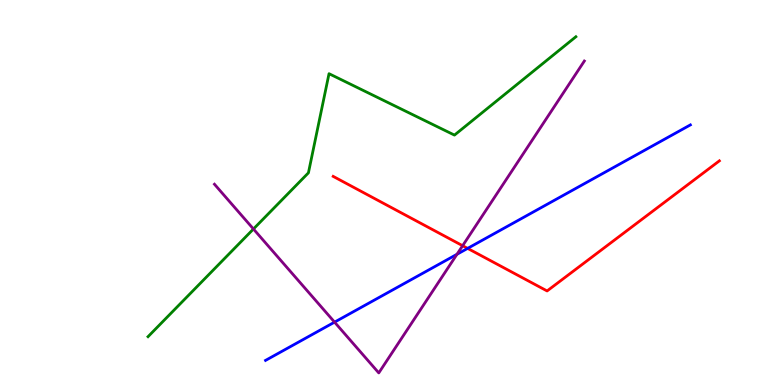[{'lines': ['blue', 'red'], 'intersections': [{'x': 6.03, 'y': 3.55}]}, {'lines': ['green', 'red'], 'intersections': []}, {'lines': ['purple', 'red'], 'intersections': [{'x': 5.97, 'y': 3.62}]}, {'lines': ['blue', 'green'], 'intersections': []}, {'lines': ['blue', 'purple'], 'intersections': [{'x': 4.32, 'y': 1.63}, {'x': 5.9, 'y': 3.4}]}, {'lines': ['green', 'purple'], 'intersections': [{'x': 3.27, 'y': 4.05}]}]